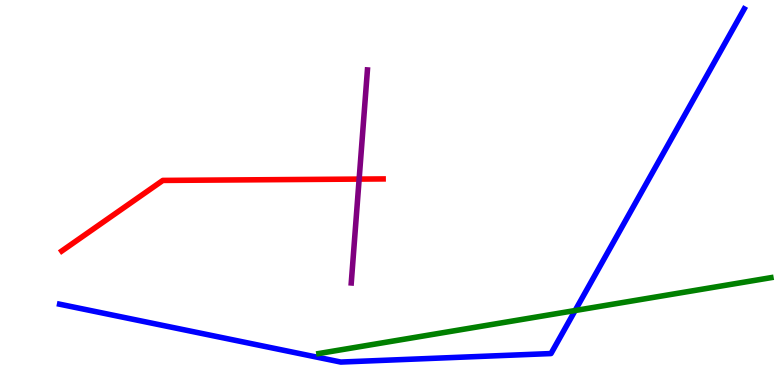[{'lines': ['blue', 'red'], 'intersections': []}, {'lines': ['green', 'red'], 'intersections': []}, {'lines': ['purple', 'red'], 'intersections': [{'x': 4.63, 'y': 5.35}]}, {'lines': ['blue', 'green'], 'intersections': [{'x': 7.42, 'y': 1.93}]}, {'lines': ['blue', 'purple'], 'intersections': []}, {'lines': ['green', 'purple'], 'intersections': []}]